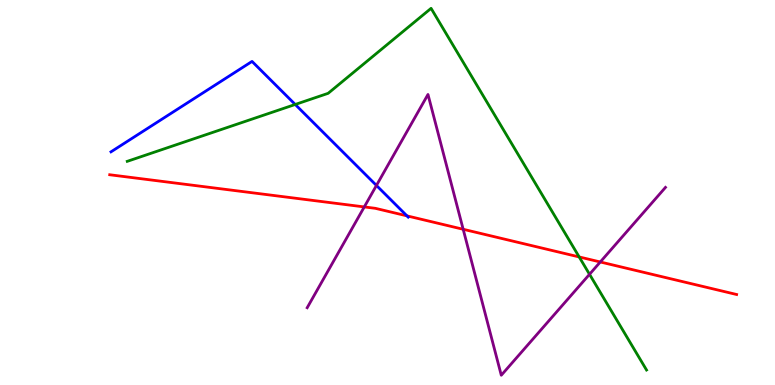[{'lines': ['blue', 'red'], 'intersections': [{'x': 5.25, 'y': 4.39}]}, {'lines': ['green', 'red'], 'intersections': [{'x': 7.47, 'y': 3.33}]}, {'lines': ['purple', 'red'], 'intersections': [{'x': 4.7, 'y': 4.63}, {'x': 5.98, 'y': 4.04}, {'x': 7.75, 'y': 3.2}]}, {'lines': ['blue', 'green'], 'intersections': [{'x': 3.81, 'y': 7.29}]}, {'lines': ['blue', 'purple'], 'intersections': [{'x': 4.86, 'y': 5.18}]}, {'lines': ['green', 'purple'], 'intersections': [{'x': 7.61, 'y': 2.88}]}]